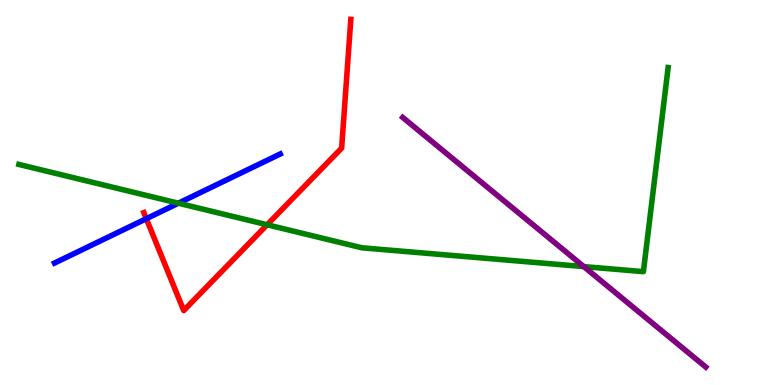[{'lines': ['blue', 'red'], 'intersections': [{'x': 1.89, 'y': 4.32}]}, {'lines': ['green', 'red'], 'intersections': [{'x': 3.45, 'y': 4.16}]}, {'lines': ['purple', 'red'], 'intersections': []}, {'lines': ['blue', 'green'], 'intersections': [{'x': 2.3, 'y': 4.72}]}, {'lines': ['blue', 'purple'], 'intersections': []}, {'lines': ['green', 'purple'], 'intersections': [{'x': 7.53, 'y': 3.08}]}]